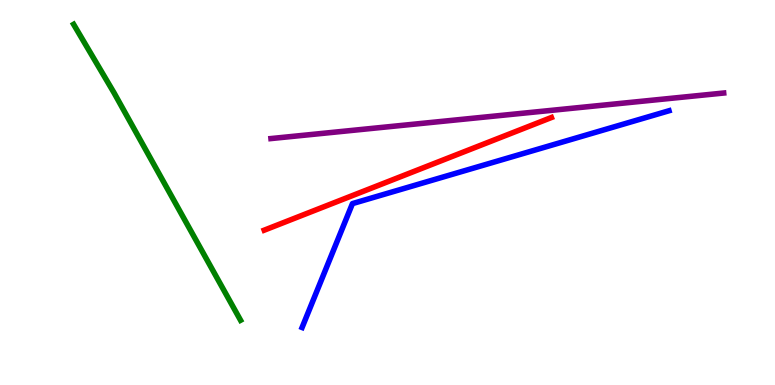[{'lines': ['blue', 'red'], 'intersections': []}, {'lines': ['green', 'red'], 'intersections': []}, {'lines': ['purple', 'red'], 'intersections': []}, {'lines': ['blue', 'green'], 'intersections': []}, {'lines': ['blue', 'purple'], 'intersections': []}, {'lines': ['green', 'purple'], 'intersections': []}]